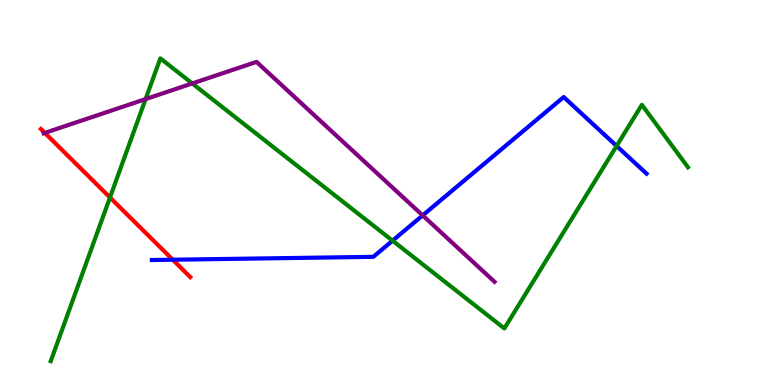[{'lines': ['blue', 'red'], 'intersections': [{'x': 2.23, 'y': 3.25}]}, {'lines': ['green', 'red'], 'intersections': [{'x': 1.42, 'y': 4.87}]}, {'lines': ['purple', 'red'], 'intersections': [{'x': 0.578, 'y': 6.55}]}, {'lines': ['blue', 'green'], 'intersections': [{'x': 5.07, 'y': 3.75}, {'x': 7.96, 'y': 6.21}]}, {'lines': ['blue', 'purple'], 'intersections': [{'x': 5.45, 'y': 4.41}]}, {'lines': ['green', 'purple'], 'intersections': [{'x': 1.88, 'y': 7.43}, {'x': 2.48, 'y': 7.83}]}]